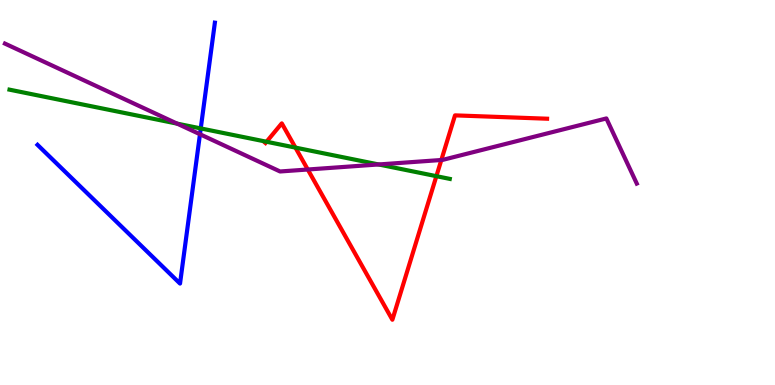[{'lines': ['blue', 'red'], 'intersections': []}, {'lines': ['green', 'red'], 'intersections': [{'x': 3.44, 'y': 6.32}, {'x': 3.81, 'y': 6.17}, {'x': 5.63, 'y': 5.42}]}, {'lines': ['purple', 'red'], 'intersections': [{'x': 3.97, 'y': 5.6}, {'x': 5.69, 'y': 5.84}]}, {'lines': ['blue', 'green'], 'intersections': [{'x': 2.59, 'y': 6.66}]}, {'lines': ['blue', 'purple'], 'intersections': [{'x': 2.58, 'y': 6.51}]}, {'lines': ['green', 'purple'], 'intersections': [{'x': 2.29, 'y': 6.79}, {'x': 4.89, 'y': 5.73}]}]